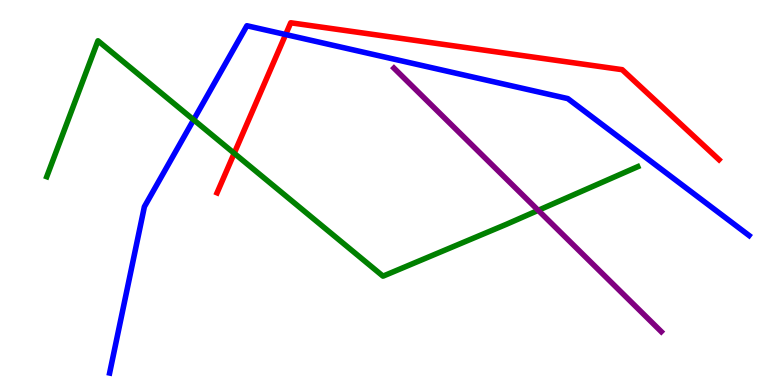[{'lines': ['blue', 'red'], 'intersections': [{'x': 3.69, 'y': 9.1}]}, {'lines': ['green', 'red'], 'intersections': [{'x': 3.02, 'y': 6.02}]}, {'lines': ['purple', 'red'], 'intersections': []}, {'lines': ['blue', 'green'], 'intersections': [{'x': 2.5, 'y': 6.89}]}, {'lines': ['blue', 'purple'], 'intersections': []}, {'lines': ['green', 'purple'], 'intersections': [{'x': 6.94, 'y': 4.54}]}]